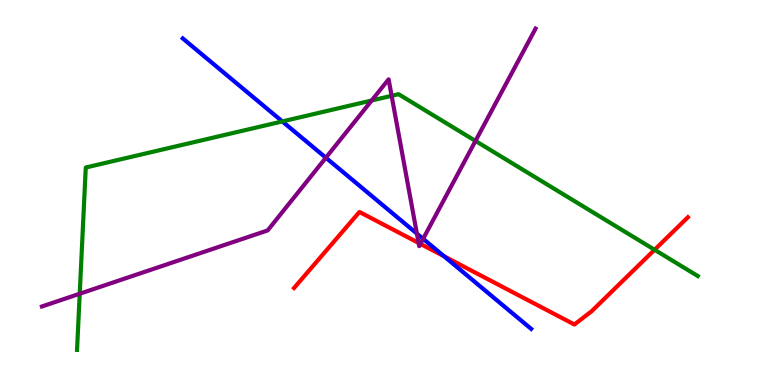[{'lines': ['blue', 'red'], 'intersections': [{'x': 5.73, 'y': 3.34}]}, {'lines': ['green', 'red'], 'intersections': [{'x': 8.45, 'y': 3.51}]}, {'lines': ['purple', 'red'], 'intersections': [{'x': 5.4, 'y': 3.69}, {'x': 5.42, 'y': 3.67}]}, {'lines': ['blue', 'green'], 'intersections': [{'x': 3.64, 'y': 6.85}]}, {'lines': ['blue', 'purple'], 'intersections': [{'x': 4.2, 'y': 5.9}, {'x': 5.38, 'y': 3.93}, {'x': 5.46, 'y': 3.8}]}, {'lines': ['green', 'purple'], 'intersections': [{'x': 1.03, 'y': 2.37}, {'x': 4.8, 'y': 7.39}, {'x': 5.05, 'y': 7.51}, {'x': 6.14, 'y': 6.34}]}]